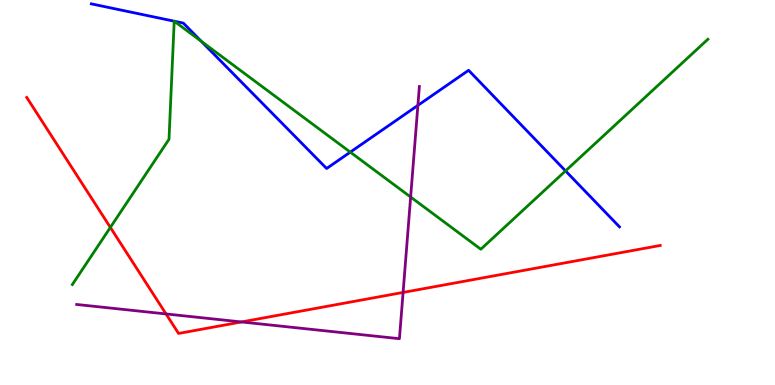[{'lines': ['blue', 'red'], 'intersections': []}, {'lines': ['green', 'red'], 'intersections': [{'x': 1.42, 'y': 4.09}]}, {'lines': ['purple', 'red'], 'intersections': [{'x': 2.14, 'y': 1.85}, {'x': 3.12, 'y': 1.64}, {'x': 5.2, 'y': 2.4}]}, {'lines': ['blue', 'green'], 'intersections': [{'x': 2.25, 'y': 9.45}, {'x': 2.25, 'y': 9.45}, {'x': 2.6, 'y': 8.93}, {'x': 4.52, 'y': 6.05}, {'x': 7.3, 'y': 5.56}]}, {'lines': ['blue', 'purple'], 'intersections': [{'x': 5.39, 'y': 7.26}]}, {'lines': ['green', 'purple'], 'intersections': [{'x': 5.3, 'y': 4.88}]}]